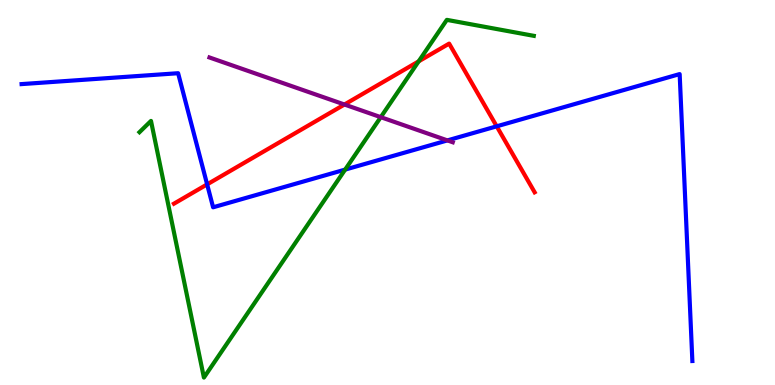[{'lines': ['blue', 'red'], 'intersections': [{'x': 2.67, 'y': 5.21}, {'x': 6.41, 'y': 6.72}]}, {'lines': ['green', 'red'], 'intersections': [{'x': 5.4, 'y': 8.41}]}, {'lines': ['purple', 'red'], 'intersections': [{'x': 4.44, 'y': 7.29}]}, {'lines': ['blue', 'green'], 'intersections': [{'x': 4.45, 'y': 5.59}]}, {'lines': ['blue', 'purple'], 'intersections': [{'x': 5.77, 'y': 6.35}]}, {'lines': ['green', 'purple'], 'intersections': [{'x': 4.91, 'y': 6.96}]}]